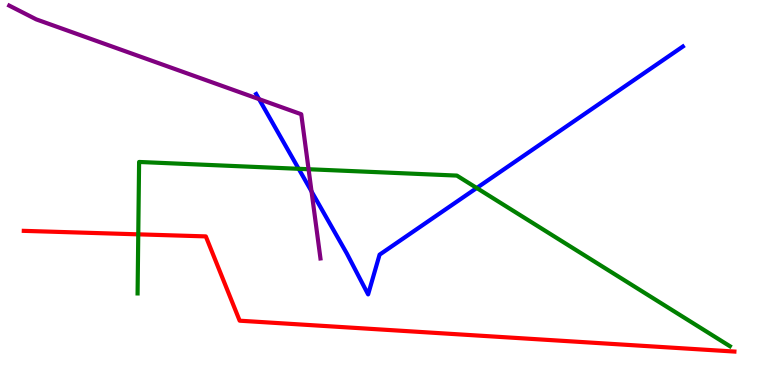[{'lines': ['blue', 'red'], 'intersections': []}, {'lines': ['green', 'red'], 'intersections': [{'x': 1.78, 'y': 3.91}]}, {'lines': ['purple', 'red'], 'intersections': []}, {'lines': ['blue', 'green'], 'intersections': [{'x': 3.85, 'y': 5.62}, {'x': 6.15, 'y': 5.12}]}, {'lines': ['blue', 'purple'], 'intersections': [{'x': 3.34, 'y': 7.43}, {'x': 4.02, 'y': 5.03}]}, {'lines': ['green', 'purple'], 'intersections': [{'x': 3.98, 'y': 5.6}]}]